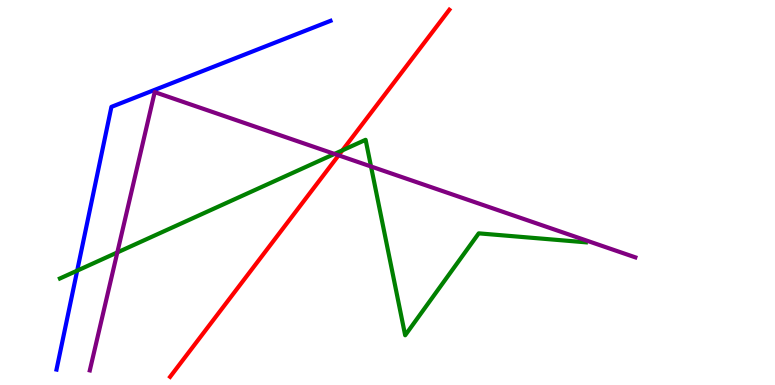[{'lines': ['blue', 'red'], 'intersections': []}, {'lines': ['green', 'red'], 'intersections': [{'x': 4.42, 'y': 6.1}]}, {'lines': ['purple', 'red'], 'intersections': [{'x': 4.37, 'y': 5.97}]}, {'lines': ['blue', 'green'], 'intersections': [{'x': 0.996, 'y': 2.97}]}, {'lines': ['blue', 'purple'], 'intersections': []}, {'lines': ['green', 'purple'], 'intersections': [{'x': 1.51, 'y': 3.44}, {'x': 4.32, 'y': 6.0}, {'x': 4.79, 'y': 5.68}]}]